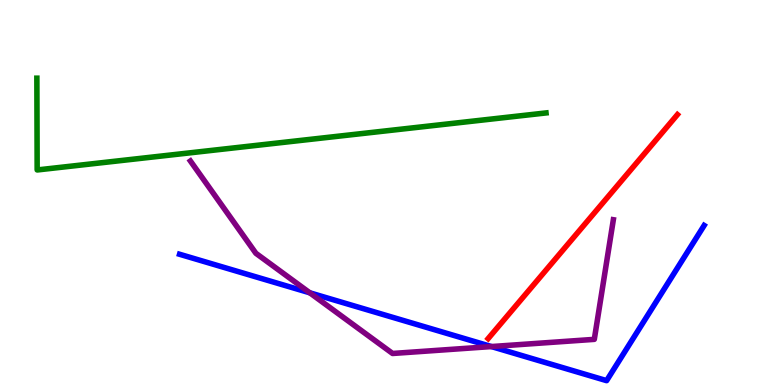[{'lines': ['blue', 'red'], 'intersections': []}, {'lines': ['green', 'red'], 'intersections': []}, {'lines': ['purple', 'red'], 'intersections': []}, {'lines': ['blue', 'green'], 'intersections': []}, {'lines': ['blue', 'purple'], 'intersections': [{'x': 4.0, 'y': 2.39}, {'x': 6.34, 'y': 0.999}]}, {'lines': ['green', 'purple'], 'intersections': []}]